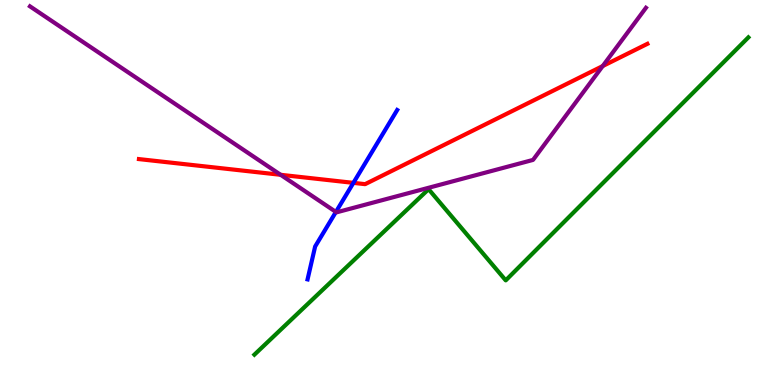[{'lines': ['blue', 'red'], 'intersections': [{'x': 4.56, 'y': 5.25}]}, {'lines': ['green', 'red'], 'intersections': []}, {'lines': ['purple', 'red'], 'intersections': [{'x': 3.62, 'y': 5.46}, {'x': 7.78, 'y': 8.28}]}, {'lines': ['blue', 'green'], 'intersections': []}, {'lines': ['blue', 'purple'], 'intersections': [{'x': 4.33, 'y': 4.49}]}, {'lines': ['green', 'purple'], 'intersections': []}]